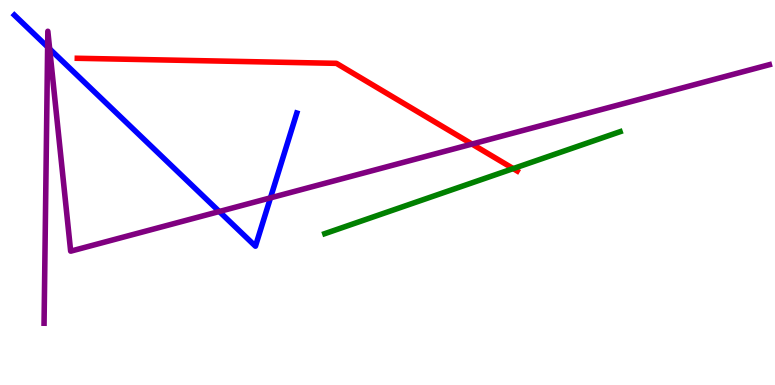[{'lines': ['blue', 'red'], 'intersections': []}, {'lines': ['green', 'red'], 'intersections': [{'x': 6.62, 'y': 5.62}]}, {'lines': ['purple', 'red'], 'intersections': [{'x': 6.09, 'y': 6.26}]}, {'lines': ['blue', 'green'], 'intersections': []}, {'lines': ['blue', 'purple'], 'intersections': [{'x': 0.615, 'y': 8.78}, {'x': 0.641, 'y': 8.73}, {'x': 2.83, 'y': 4.51}, {'x': 3.49, 'y': 4.86}]}, {'lines': ['green', 'purple'], 'intersections': []}]